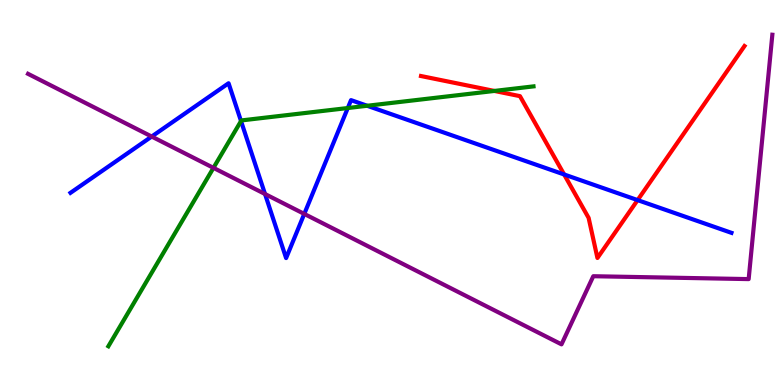[{'lines': ['blue', 'red'], 'intersections': [{'x': 7.28, 'y': 5.47}, {'x': 8.23, 'y': 4.8}]}, {'lines': ['green', 'red'], 'intersections': [{'x': 6.38, 'y': 7.64}]}, {'lines': ['purple', 'red'], 'intersections': []}, {'lines': ['blue', 'green'], 'intersections': [{'x': 3.11, 'y': 6.86}, {'x': 4.49, 'y': 7.19}, {'x': 4.74, 'y': 7.25}]}, {'lines': ['blue', 'purple'], 'intersections': [{'x': 1.96, 'y': 6.45}, {'x': 3.42, 'y': 4.96}, {'x': 3.93, 'y': 4.44}]}, {'lines': ['green', 'purple'], 'intersections': [{'x': 2.75, 'y': 5.64}]}]